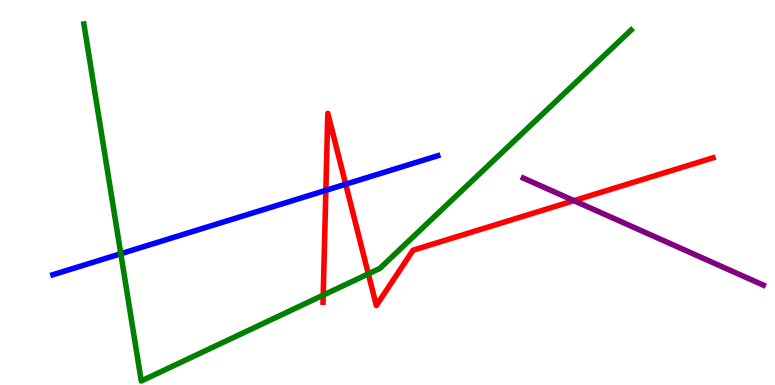[{'lines': ['blue', 'red'], 'intersections': [{'x': 4.2, 'y': 5.06}, {'x': 4.46, 'y': 5.22}]}, {'lines': ['green', 'red'], 'intersections': [{'x': 4.17, 'y': 2.33}, {'x': 4.75, 'y': 2.89}]}, {'lines': ['purple', 'red'], 'intersections': [{'x': 7.41, 'y': 4.79}]}, {'lines': ['blue', 'green'], 'intersections': [{'x': 1.56, 'y': 3.41}]}, {'lines': ['blue', 'purple'], 'intersections': []}, {'lines': ['green', 'purple'], 'intersections': []}]